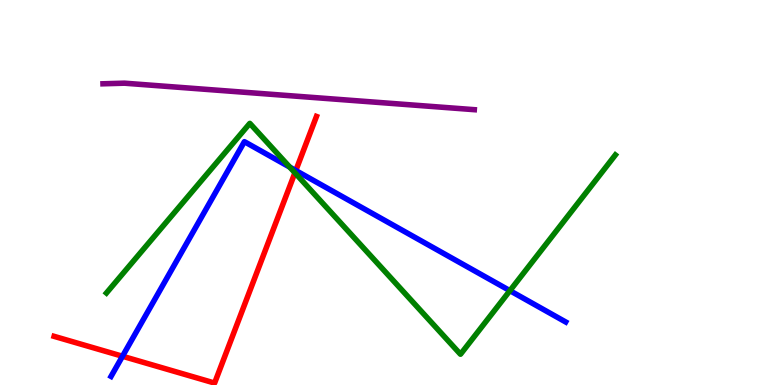[{'lines': ['blue', 'red'], 'intersections': [{'x': 1.58, 'y': 0.747}, {'x': 3.82, 'y': 5.57}]}, {'lines': ['green', 'red'], 'intersections': [{'x': 3.81, 'y': 5.51}]}, {'lines': ['purple', 'red'], 'intersections': []}, {'lines': ['blue', 'green'], 'intersections': [{'x': 3.74, 'y': 5.66}, {'x': 6.58, 'y': 2.45}]}, {'lines': ['blue', 'purple'], 'intersections': []}, {'lines': ['green', 'purple'], 'intersections': []}]